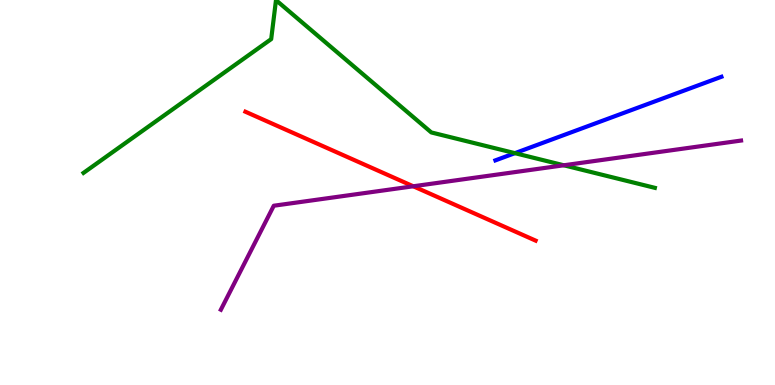[{'lines': ['blue', 'red'], 'intersections': []}, {'lines': ['green', 'red'], 'intersections': []}, {'lines': ['purple', 'red'], 'intersections': [{'x': 5.33, 'y': 5.16}]}, {'lines': ['blue', 'green'], 'intersections': [{'x': 6.64, 'y': 6.02}]}, {'lines': ['blue', 'purple'], 'intersections': []}, {'lines': ['green', 'purple'], 'intersections': [{'x': 7.28, 'y': 5.71}]}]